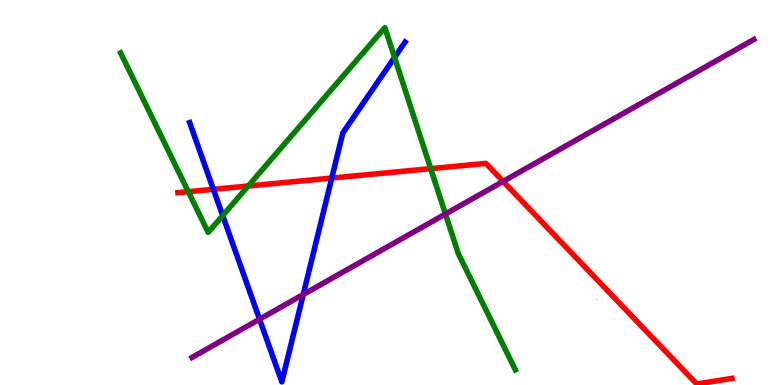[{'lines': ['blue', 'red'], 'intersections': [{'x': 2.75, 'y': 5.08}, {'x': 4.28, 'y': 5.38}]}, {'lines': ['green', 'red'], 'intersections': [{'x': 2.43, 'y': 5.02}, {'x': 3.2, 'y': 5.17}, {'x': 5.56, 'y': 5.62}]}, {'lines': ['purple', 'red'], 'intersections': [{'x': 6.49, 'y': 5.29}]}, {'lines': ['blue', 'green'], 'intersections': [{'x': 2.87, 'y': 4.4}, {'x': 5.09, 'y': 8.51}]}, {'lines': ['blue', 'purple'], 'intersections': [{'x': 3.35, 'y': 1.71}, {'x': 3.91, 'y': 2.35}]}, {'lines': ['green', 'purple'], 'intersections': [{'x': 5.75, 'y': 4.44}]}]